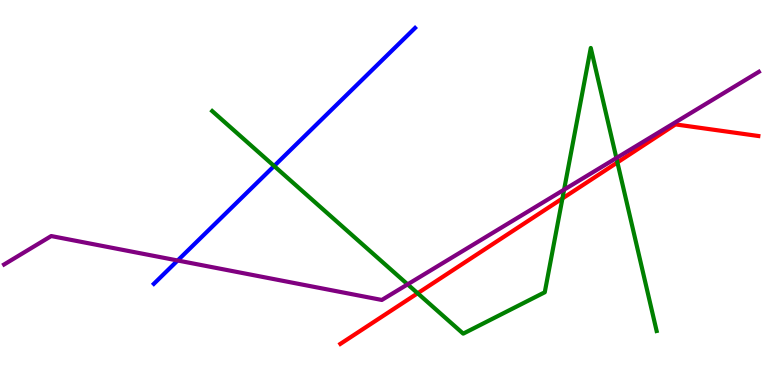[{'lines': ['blue', 'red'], 'intersections': []}, {'lines': ['green', 'red'], 'intersections': [{'x': 5.39, 'y': 2.38}, {'x': 7.26, 'y': 4.85}, {'x': 7.97, 'y': 5.78}]}, {'lines': ['purple', 'red'], 'intersections': []}, {'lines': ['blue', 'green'], 'intersections': [{'x': 3.54, 'y': 5.69}]}, {'lines': ['blue', 'purple'], 'intersections': [{'x': 2.29, 'y': 3.23}]}, {'lines': ['green', 'purple'], 'intersections': [{'x': 5.26, 'y': 2.61}, {'x': 7.28, 'y': 5.07}, {'x': 7.95, 'y': 5.9}]}]